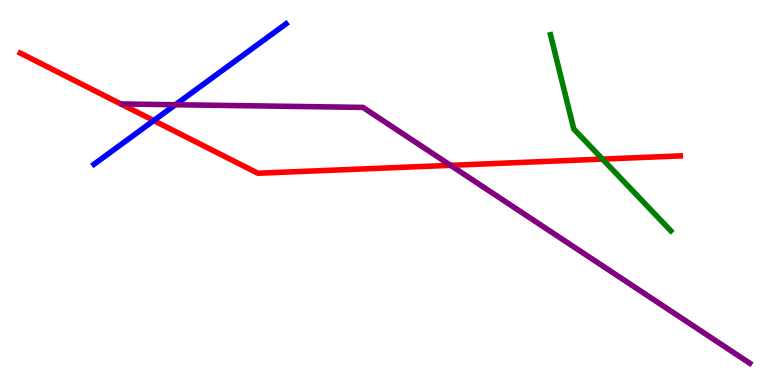[{'lines': ['blue', 'red'], 'intersections': [{'x': 1.98, 'y': 6.87}]}, {'lines': ['green', 'red'], 'intersections': [{'x': 7.77, 'y': 5.87}]}, {'lines': ['purple', 'red'], 'intersections': [{'x': 5.81, 'y': 5.71}]}, {'lines': ['blue', 'green'], 'intersections': []}, {'lines': ['blue', 'purple'], 'intersections': [{'x': 2.26, 'y': 7.28}]}, {'lines': ['green', 'purple'], 'intersections': []}]